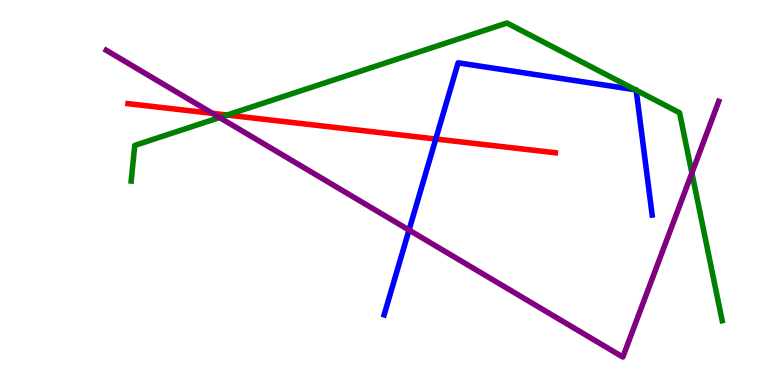[{'lines': ['blue', 'red'], 'intersections': [{'x': 5.62, 'y': 6.39}]}, {'lines': ['green', 'red'], 'intersections': [{'x': 2.93, 'y': 7.01}]}, {'lines': ['purple', 'red'], 'intersections': [{'x': 2.74, 'y': 7.06}]}, {'lines': ['blue', 'green'], 'intersections': [{'x': 8.2, 'y': 7.67}, {'x': 8.21, 'y': 7.66}]}, {'lines': ['blue', 'purple'], 'intersections': [{'x': 5.28, 'y': 4.02}]}, {'lines': ['green', 'purple'], 'intersections': [{'x': 2.83, 'y': 6.95}, {'x': 8.93, 'y': 5.51}]}]